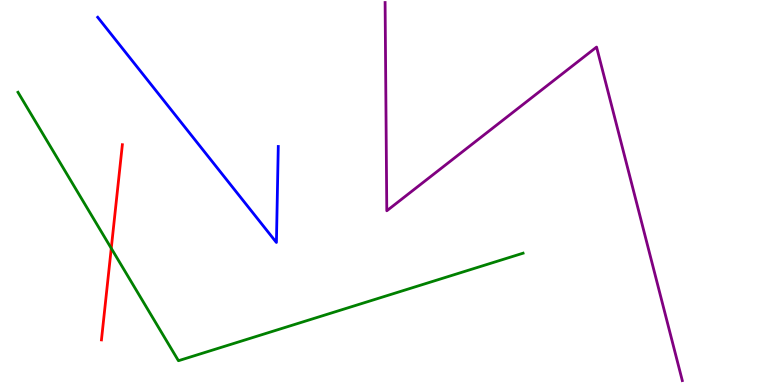[{'lines': ['blue', 'red'], 'intersections': []}, {'lines': ['green', 'red'], 'intersections': [{'x': 1.44, 'y': 3.55}]}, {'lines': ['purple', 'red'], 'intersections': []}, {'lines': ['blue', 'green'], 'intersections': []}, {'lines': ['blue', 'purple'], 'intersections': []}, {'lines': ['green', 'purple'], 'intersections': []}]